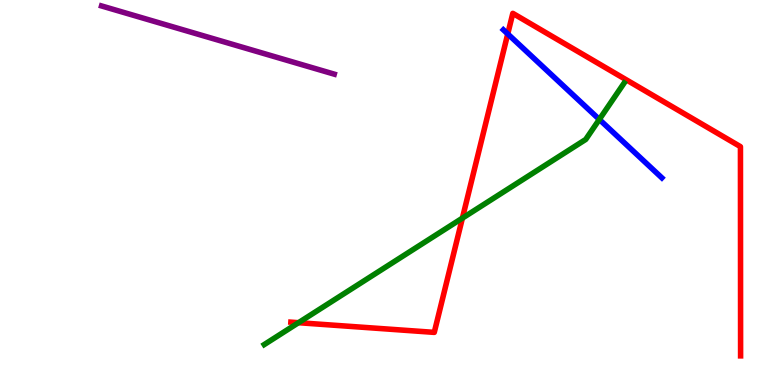[{'lines': ['blue', 'red'], 'intersections': [{'x': 6.55, 'y': 9.12}]}, {'lines': ['green', 'red'], 'intersections': [{'x': 3.85, 'y': 1.62}, {'x': 5.97, 'y': 4.33}]}, {'lines': ['purple', 'red'], 'intersections': []}, {'lines': ['blue', 'green'], 'intersections': [{'x': 7.73, 'y': 6.9}]}, {'lines': ['blue', 'purple'], 'intersections': []}, {'lines': ['green', 'purple'], 'intersections': []}]